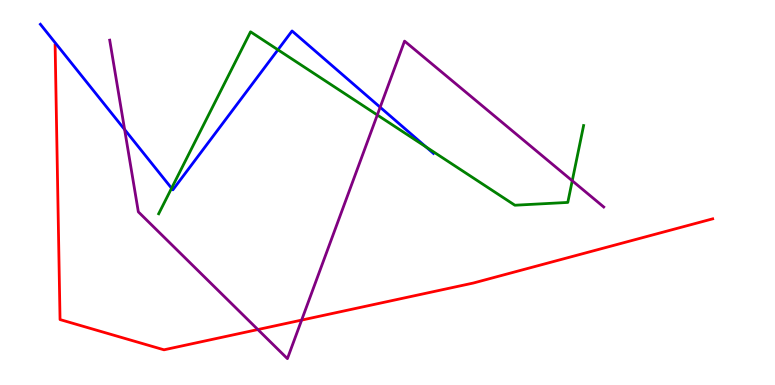[{'lines': ['blue', 'red'], 'intersections': []}, {'lines': ['green', 'red'], 'intersections': []}, {'lines': ['purple', 'red'], 'intersections': [{'x': 3.33, 'y': 1.44}, {'x': 3.89, 'y': 1.69}]}, {'lines': ['blue', 'green'], 'intersections': [{'x': 2.21, 'y': 5.11}, {'x': 3.59, 'y': 8.71}, {'x': 5.5, 'y': 6.18}]}, {'lines': ['blue', 'purple'], 'intersections': [{'x': 1.61, 'y': 6.64}, {'x': 4.91, 'y': 7.21}]}, {'lines': ['green', 'purple'], 'intersections': [{'x': 4.87, 'y': 7.01}, {'x': 7.38, 'y': 5.3}]}]